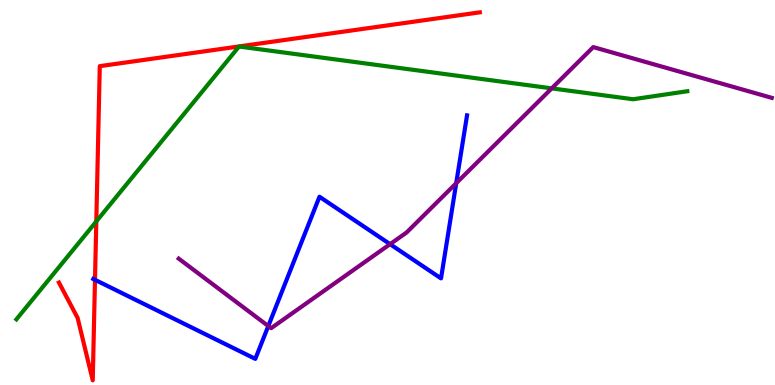[{'lines': ['blue', 'red'], 'intersections': [{'x': 1.23, 'y': 2.73}]}, {'lines': ['green', 'red'], 'intersections': [{'x': 1.24, 'y': 4.25}]}, {'lines': ['purple', 'red'], 'intersections': []}, {'lines': ['blue', 'green'], 'intersections': []}, {'lines': ['blue', 'purple'], 'intersections': [{'x': 3.46, 'y': 1.53}, {'x': 5.03, 'y': 3.66}, {'x': 5.89, 'y': 5.24}]}, {'lines': ['green', 'purple'], 'intersections': [{'x': 7.12, 'y': 7.7}]}]